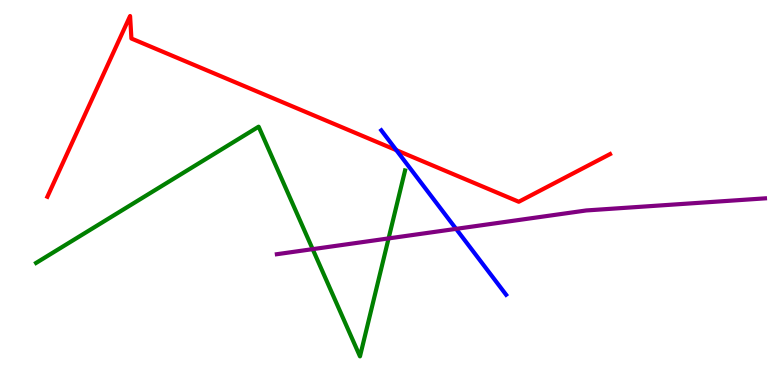[{'lines': ['blue', 'red'], 'intersections': [{'x': 5.11, 'y': 6.1}]}, {'lines': ['green', 'red'], 'intersections': []}, {'lines': ['purple', 'red'], 'intersections': []}, {'lines': ['blue', 'green'], 'intersections': []}, {'lines': ['blue', 'purple'], 'intersections': [{'x': 5.89, 'y': 4.06}]}, {'lines': ['green', 'purple'], 'intersections': [{'x': 4.03, 'y': 3.53}, {'x': 5.01, 'y': 3.81}]}]